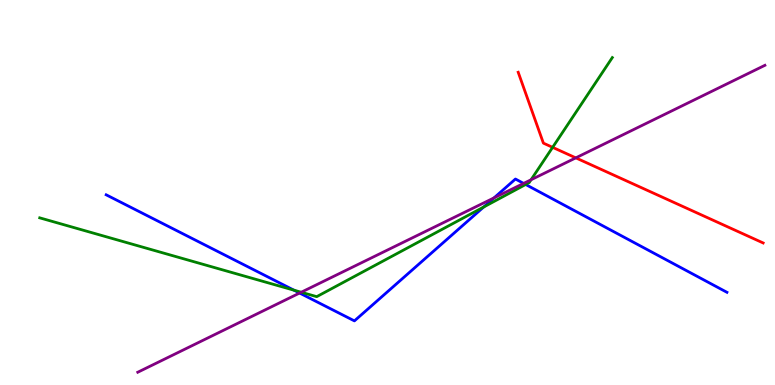[{'lines': ['blue', 'red'], 'intersections': []}, {'lines': ['green', 'red'], 'intersections': [{'x': 7.13, 'y': 6.17}]}, {'lines': ['purple', 'red'], 'intersections': [{'x': 7.43, 'y': 5.9}]}, {'lines': ['blue', 'green'], 'intersections': [{'x': 3.79, 'y': 2.46}, {'x': 6.24, 'y': 4.62}, {'x': 6.78, 'y': 5.21}]}, {'lines': ['blue', 'purple'], 'intersections': [{'x': 3.87, 'y': 2.39}, {'x': 6.37, 'y': 4.86}, {'x': 6.76, 'y': 5.24}]}, {'lines': ['green', 'purple'], 'intersections': [{'x': 3.89, 'y': 2.41}, {'x': 6.85, 'y': 5.33}]}]